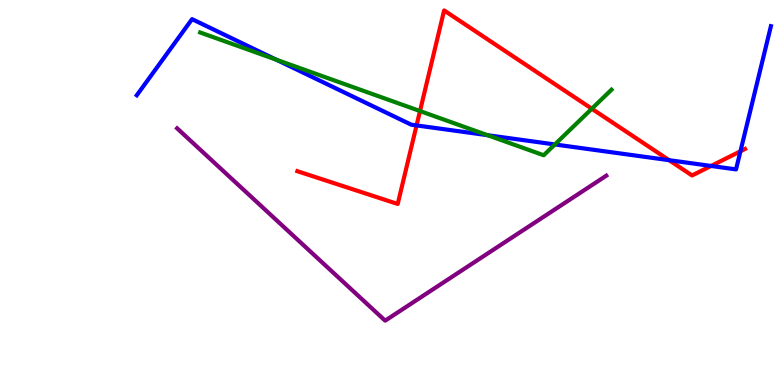[{'lines': ['blue', 'red'], 'intersections': [{'x': 5.37, 'y': 6.74}, {'x': 8.63, 'y': 5.84}, {'x': 9.18, 'y': 5.69}, {'x': 9.55, 'y': 6.07}]}, {'lines': ['green', 'red'], 'intersections': [{'x': 5.42, 'y': 7.12}, {'x': 7.64, 'y': 7.18}]}, {'lines': ['purple', 'red'], 'intersections': []}, {'lines': ['blue', 'green'], 'intersections': [{'x': 3.56, 'y': 8.45}, {'x': 6.29, 'y': 6.49}, {'x': 7.16, 'y': 6.25}]}, {'lines': ['blue', 'purple'], 'intersections': []}, {'lines': ['green', 'purple'], 'intersections': []}]